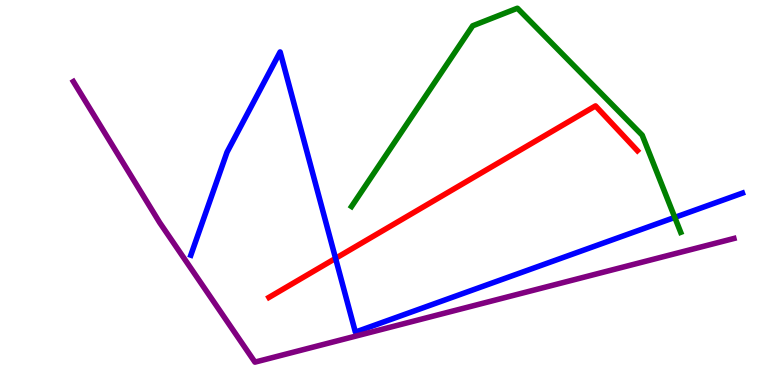[{'lines': ['blue', 'red'], 'intersections': [{'x': 4.33, 'y': 3.29}]}, {'lines': ['green', 'red'], 'intersections': []}, {'lines': ['purple', 'red'], 'intersections': []}, {'lines': ['blue', 'green'], 'intersections': [{'x': 8.71, 'y': 4.35}]}, {'lines': ['blue', 'purple'], 'intersections': []}, {'lines': ['green', 'purple'], 'intersections': []}]